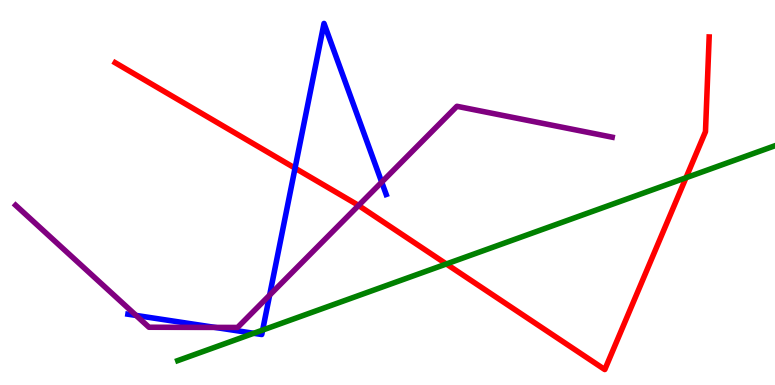[{'lines': ['blue', 'red'], 'intersections': [{'x': 3.81, 'y': 5.63}]}, {'lines': ['green', 'red'], 'intersections': [{'x': 5.76, 'y': 3.14}, {'x': 8.85, 'y': 5.38}]}, {'lines': ['purple', 'red'], 'intersections': [{'x': 4.63, 'y': 4.66}]}, {'lines': ['blue', 'green'], 'intersections': [{'x': 3.27, 'y': 1.34}, {'x': 3.39, 'y': 1.43}]}, {'lines': ['blue', 'purple'], 'intersections': [{'x': 1.76, 'y': 1.81}, {'x': 2.77, 'y': 1.5}, {'x': 3.48, 'y': 2.33}, {'x': 4.93, 'y': 5.27}]}, {'lines': ['green', 'purple'], 'intersections': []}]